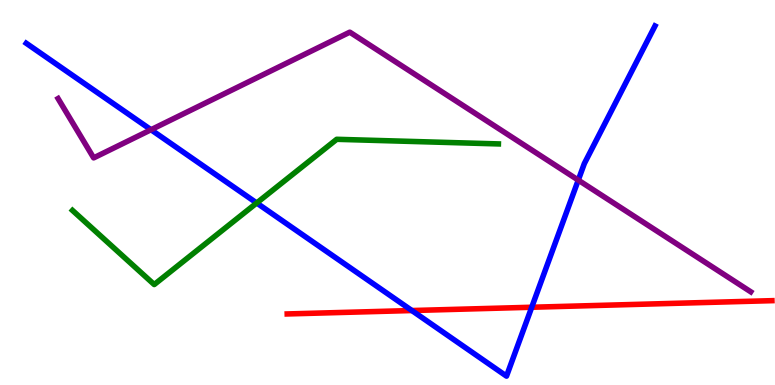[{'lines': ['blue', 'red'], 'intersections': [{'x': 5.31, 'y': 1.93}, {'x': 6.86, 'y': 2.02}]}, {'lines': ['green', 'red'], 'intersections': []}, {'lines': ['purple', 'red'], 'intersections': []}, {'lines': ['blue', 'green'], 'intersections': [{'x': 3.31, 'y': 4.73}]}, {'lines': ['blue', 'purple'], 'intersections': [{'x': 1.95, 'y': 6.63}, {'x': 7.46, 'y': 5.32}]}, {'lines': ['green', 'purple'], 'intersections': []}]